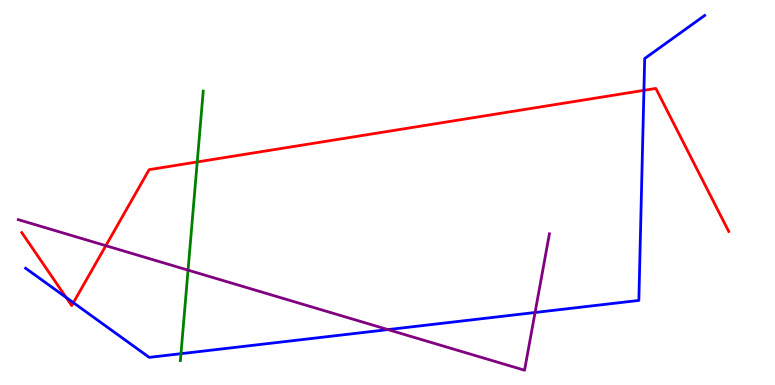[{'lines': ['blue', 'red'], 'intersections': [{'x': 0.854, 'y': 2.27}, {'x': 0.947, 'y': 2.14}, {'x': 8.31, 'y': 7.65}]}, {'lines': ['green', 'red'], 'intersections': [{'x': 2.54, 'y': 5.79}]}, {'lines': ['purple', 'red'], 'intersections': [{'x': 1.37, 'y': 3.62}]}, {'lines': ['blue', 'green'], 'intersections': [{'x': 2.34, 'y': 0.813}]}, {'lines': ['blue', 'purple'], 'intersections': [{'x': 5.01, 'y': 1.44}, {'x': 6.9, 'y': 1.88}]}, {'lines': ['green', 'purple'], 'intersections': [{'x': 2.43, 'y': 2.98}]}]